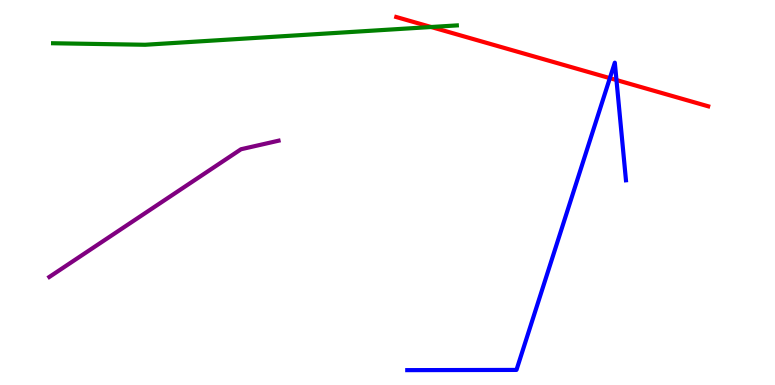[{'lines': ['blue', 'red'], 'intersections': [{'x': 7.87, 'y': 7.97}, {'x': 7.95, 'y': 7.92}]}, {'lines': ['green', 'red'], 'intersections': [{'x': 5.56, 'y': 9.3}]}, {'lines': ['purple', 'red'], 'intersections': []}, {'lines': ['blue', 'green'], 'intersections': []}, {'lines': ['blue', 'purple'], 'intersections': []}, {'lines': ['green', 'purple'], 'intersections': []}]